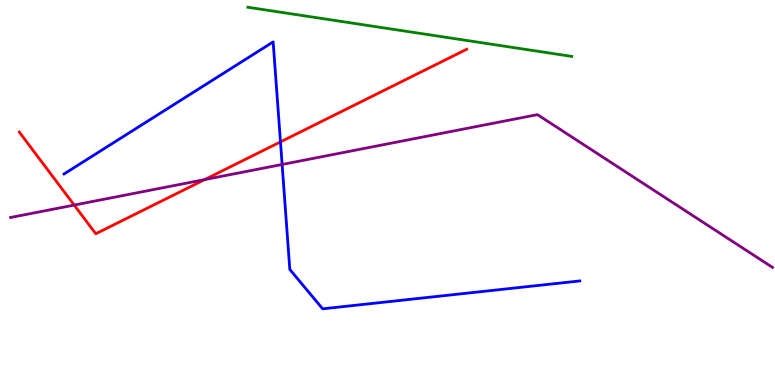[{'lines': ['blue', 'red'], 'intersections': [{'x': 3.62, 'y': 6.31}]}, {'lines': ['green', 'red'], 'intersections': []}, {'lines': ['purple', 'red'], 'intersections': [{'x': 0.957, 'y': 4.67}, {'x': 2.64, 'y': 5.34}]}, {'lines': ['blue', 'green'], 'intersections': []}, {'lines': ['blue', 'purple'], 'intersections': [{'x': 3.64, 'y': 5.73}]}, {'lines': ['green', 'purple'], 'intersections': []}]